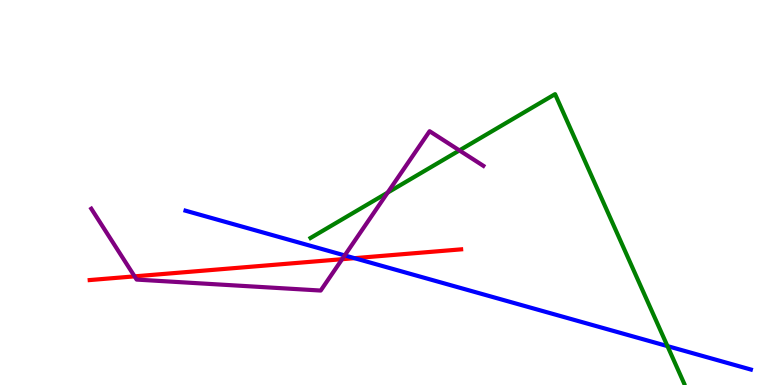[{'lines': ['blue', 'red'], 'intersections': [{'x': 4.57, 'y': 3.29}]}, {'lines': ['green', 'red'], 'intersections': []}, {'lines': ['purple', 'red'], 'intersections': [{'x': 1.74, 'y': 2.82}, {'x': 4.41, 'y': 3.27}]}, {'lines': ['blue', 'green'], 'intersections': [{'x': 8.61, 'y': 1.01}]}, {'lines': ['blue', 'purple'], 'intersections': [{'x': 4.45, 'y': 3.37}]}, {'lines': ['green', 'purple'], 'intersections': [{'x': 5.0, 'y': 5.0}, {'x': 5.93, 'y': 6.09}]}]